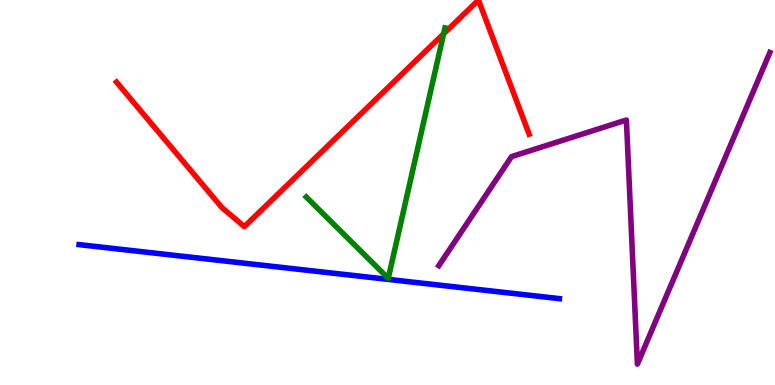[{'lines': ['blue', 'red'], 'intersections': []}, {'lines': ['green', 'red'], 'intersections': [{'x': 5.72, 'y': 9.12}]}, {'lines': ['purple', 'red'], 'intersections': []}, {'lines': ['blue', 'green'], 'intersections': []}, {'lines': ['blue', 'purple'], 'intersections': []}, {'lines': ['green', 'purple'], 'intersections': []}]